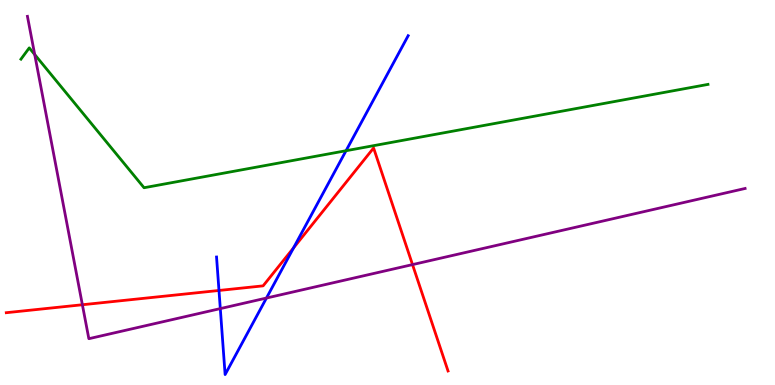[{'lines': ['blue', 'red'], 'intersections': [{'x': 2.83, 'y': 2.46}, {'x': 3.79, 'y': 3.56}]}, {'lines': ['green', 'red'], 'intersections': []}, {'lines': ['purple', 'red'], 'intersections': [{'x': 1.06, 'y': 2.08}, {'x': 5.32, 'y': 3.13}]}, {'lines': ['blue', 'green'], 'intersections': [{'x': 4.47, 'y': 6.09}]}, {'lines': ['blue', 'purple'], 'intersections': [{'x': 2.84, 'y': 1.98}, {'x': 3.44, 'y': 2.26}]}, {'lines': ['green', 'purple'], 'intersections': [{'x': 0.448, 'y': 8.58}]}]